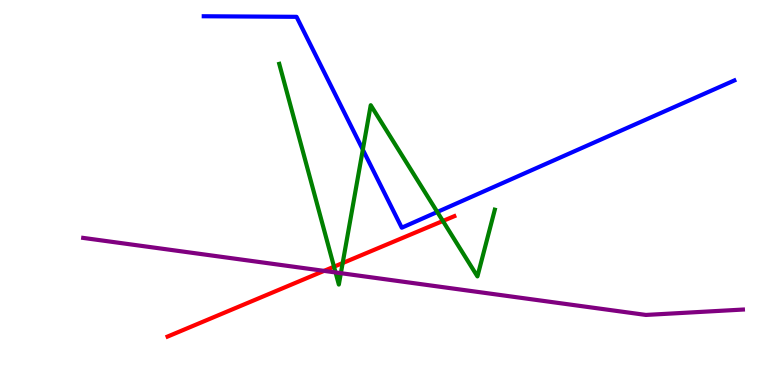[{'lines': ['blue', 'red'], 'intersections': []}, {'lines': ['green', 'red'], 'intersections': [{'x': 4.31, 'y': 3.07}, {'x': 4.42, 'y': 3.17}, {'x': 5.71, 'y': 4.26}]}, {'lines': ['purple', 'red'], 'intersections': [{'x': 4.18, 'y': 2.96}]}, {'lines': ['blue', 'green'], 'intersections': [{'x': 4.68, 'y': 6.11}, {'x': 5.64, 'y': 4.49}]}, {'lines': ['blue', 'purple'], 'intersections': []}, {'lines': ['green', 'purple'], 'intersections': [{'x': 4.33, 'y': 2.92}, {'x': 4.4, 'y': 2.9}]}]